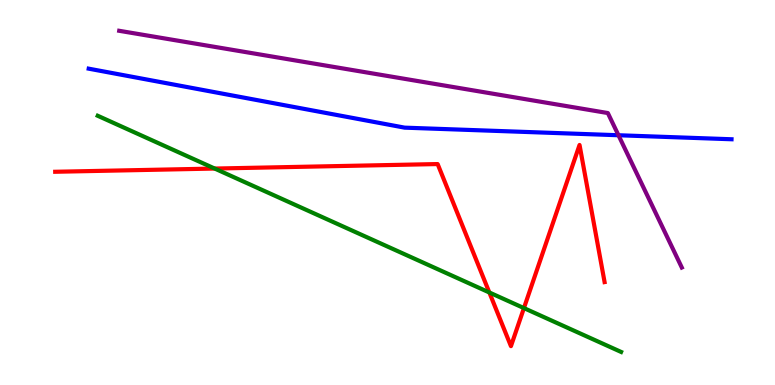[{'lines': ['blue', 'red'], 'intersections': []}, {'lines': ['green', 'red'], 'intersections': [{'x': 2.77, 'y': 5.62}, {'x': 6.31, 'y': 2.4}, {'x': 6.76, 'y': 2.0}]}, {'lines': ['purple', 'red'], 'intersections': []}, {'lines': ['blue', 'green'], 'intersections': []}, {'lines': ['blue', 'purple'], 'intersections': [{'x': 7.98, 'y': 6.49}]}, {'lines': ['green', 'purple'], 'intersections': []}]